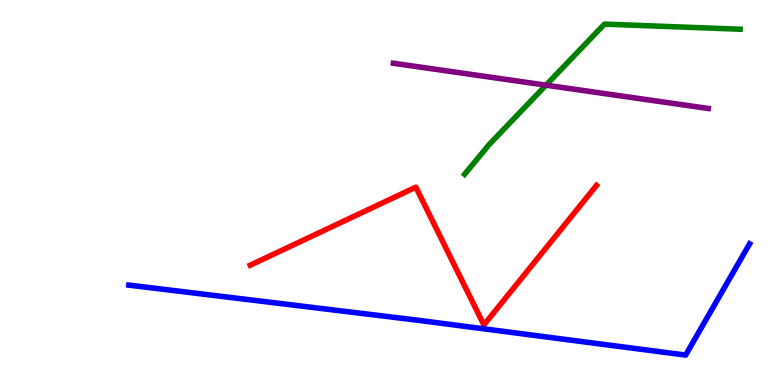[{'lines': ['blue', 'red'], 'intersections': []}, {'lines': ['green', 'red'], 'intersections': []}, {'lines': ['purple', 'red'], 'intersections': []}, {'lines': ['blue', 'green'], 'intersections': []}, {'lines': ['blue', 'purple'], 'intersections': []}, {'lines': ['green', 'purple'], 'intersections': [{'x': 7.05, 'y': 7.79}]}]